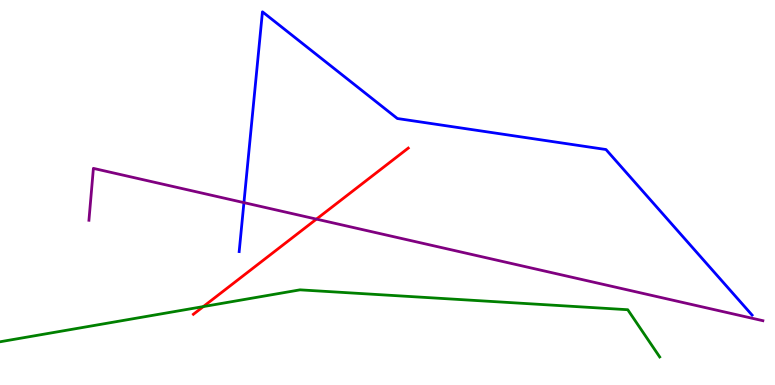[{'lines': ['blue', 'red'], 'intersections': []}, {'lines': ['green', 'red'], 'intersections': [{'x': 2.62, 'y': 2.04}]}, {'lines': ['purple', 'red'], 'intersections': [{'x': 4.08, 'y': 4.31}]}, {'lines': ['blue', 'green'], 'intersections': []}, {'lines': ['blue', 'purple'], 'intersections': [{'x': 3.15, 'y': 4.74}]}, {'lines': ['green', 'purple'], 'intersections': []}]